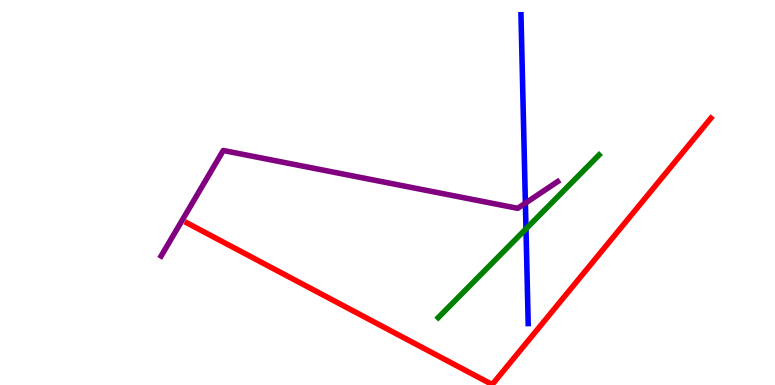[{'lines': ['blue', 'red'], 'intersections': []}, {'lines': ['green', 'red'], 'intersections': []}, {'lines': ['purple', 'red'], 'intersections': []}, {'lines': ['blue', 'green'], 'intersections': [{'x': 6.79, 'y': 4.06}]}, {'lines': ['blue', 'purple'], 'intersections': [{'x': 6.78, 'y': 4.72}]}, {'lines': ['green', 'purple'], 'intersections': []}]